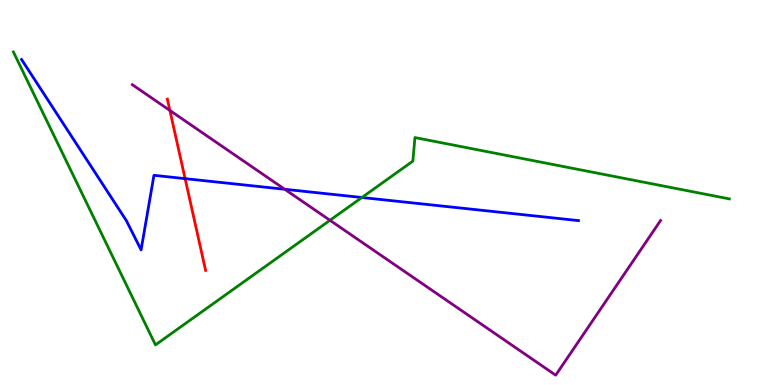[{'lines': ['blue', 'red'], 'intersections': [{'x': 2.39, 'y': 5.36}]}, {'lines': ['green', 'red'], 'intersections': []}, {'lines': ['purple', 'red'], 'intersections': [{'x': 2.19, 'y': 7.13}]}, {'lines': ['blue', 'green'], 'intersections': [{'x': 4.67, 'y': 4.87}]}, {'lines': ['blue', 'purple'], 'intersections': [{'x': 3.67, 'y': 5.08}]}, {'lines': ['green', 'purple'], 'intersections': [{'x': 4.26, 'y': 4.28}]}]